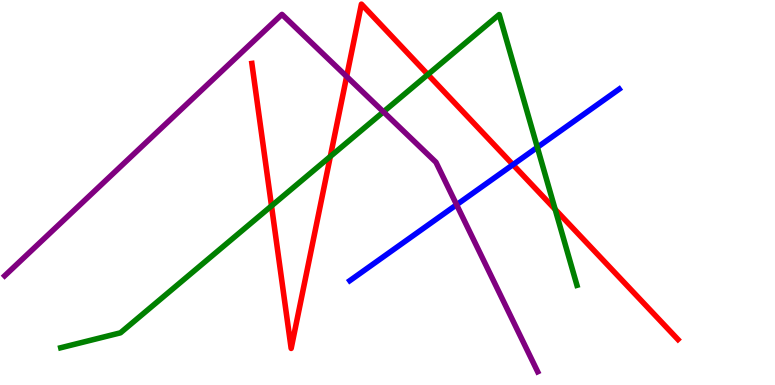[{'lines': ['blue', 'red'], 'intersections': [{'x': 6.62, 'y': 5.72}]}, {'lines': ['green', 'red'], 'intersections': [{'x': 3.5, 'y': 4.65}, {'x': 4.26, 'y': 5.94}, {'x': 5.52, 'y': 8.06}, {'x': 7.16, 'y': 4.56}]}, {'lines': ['purple', 'red'], 'intersections': [{'x': 4.47, 'y': 8.01}]}, {'lines': ['blue', 'green'], 'intersections': [{'x': 6.93, 'y': 6.17}]}, {'lines': ['blue', 'purple'], 'intersections': [{'x': 5.89, 'y': 4.68}]}, {'lines': ['green', 'purple'], 'intersections': [{'x': 4.95, 'y': 7.1}]}]